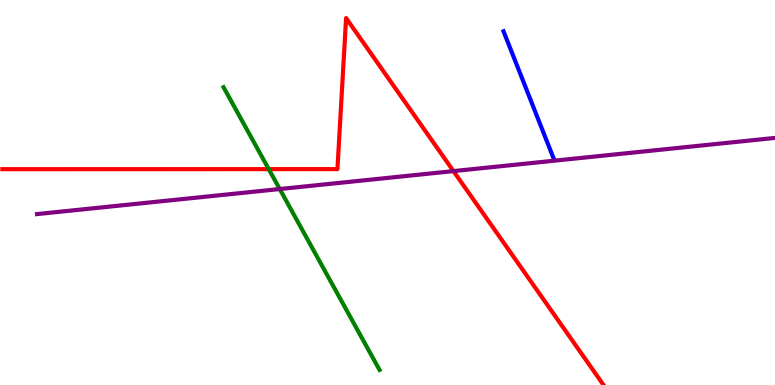[{'lines': ['blue', 'red'], 'intersections': []}, {'lines': ['green', 'red'], 'intersections': [{'x': 3.47, 'y': 5.61}]}, {'lines': ['purple', 'red'], 'intersections': [{'x': 5.85, 'y': 5.56}]}, {'lines': ['blue', 'green'], 'intersections': []}, {'lines': ['blue', 'purple'], 'intersections': []}, {'lines': ['green', 'purple'], 'intersections': [{'x': 3.61, 'y': 5.09}]}]